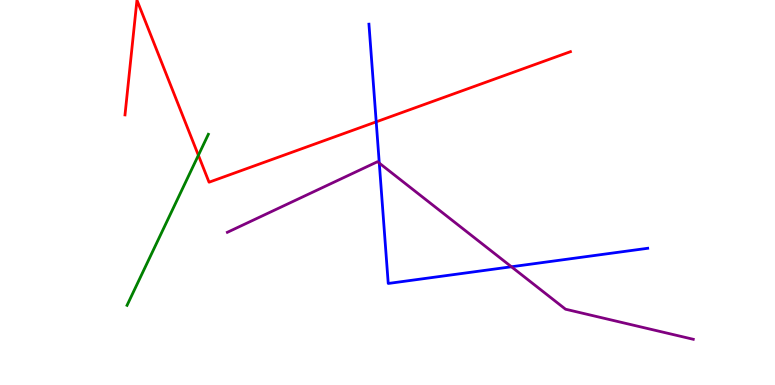[{'lines': ['blue', 'red'], 'intersections': [{'x': 4.85, 'y': 6.84}]}, {'lines': ['green', 'red'], 'intersections': [{'x': 2.56, 'y': 5.97}]}, {'lines': ['purple', 'red'], 'intersections': []}, {'lines': ['blue', 'green'], 'intersections': []}, {'lines': ['blue', 'purple'], 'intersections': [{'x': 4.89, 'y': 5.76}, {'x': 6.6, 'y': 3.07}]}, {'lines': ['green', 'purple'], 'intersections': []}]